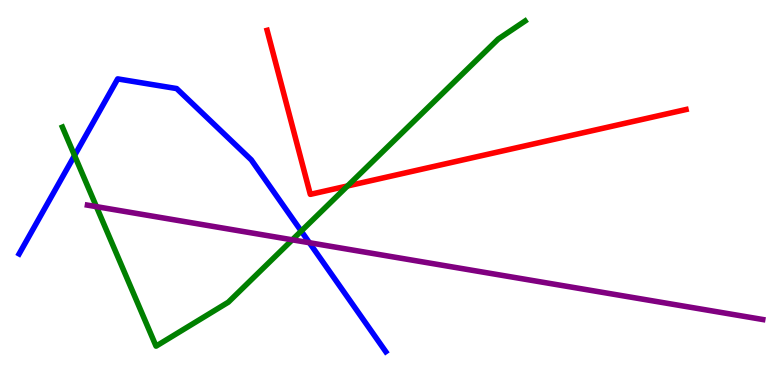[{'lines': ['blue', 'red'], 'intersections': []}, {'lines': ['green', 'red'], 'intersections': [{'x': 4.48, 'y': 5.17}]}, {'lines': ['purple', 'red'], 'intersections': []}, {'lines': ['blue', 'green'], 'intersections': [{'x': 0.962, 'y': 5.96}, {'x': 3.89, 'y': 4.0}]}, {'lines': ['blue', 'purple'], 'intersections': [{'x': 3.99, 'y': 3.7}]}, {'lines': ['green', 'purple'], 'intersections': [{'x': 1.24, 'y': 4.63}, {'x': 3.77, 'y': 3.77}]}]